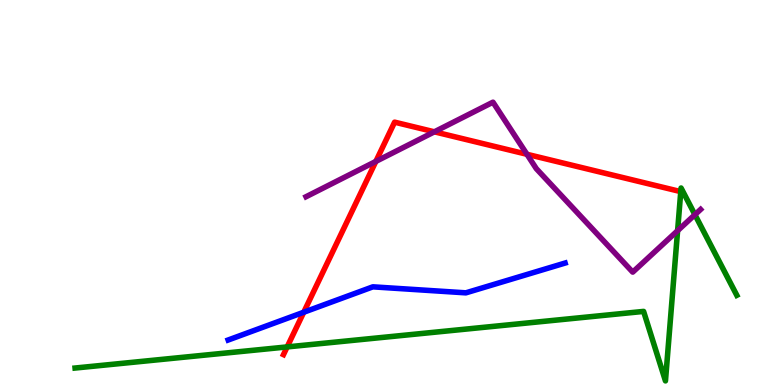[{'lines': ['blue', 'red'], 'intersections': [{'x': 3.92, 'y': 1.89}]}, {'lines': ['green', 'red'], 'intersections': [{'x': 3.71, 'y': 0.989}, {'x': 8.78, 'y': 5.02}]}, {'lines': ['purple', 'red'], 'intersections': [{'x': 4.85, 'y': 5.81}, {'x': 5.6, 'y': 6.58}, {'x': 6.8, 'y': 5.99}]}, {'lines': ['blue', 'green'], 'intersections': []}, {'lines': ['blue', 'purple'], 'intersections': []}, {'lines': ['green', 'purple'], 'intersections': [{'x': 8.74, 'y': 4.01}, {'x': 8.97, 'y': 4.42}]}]